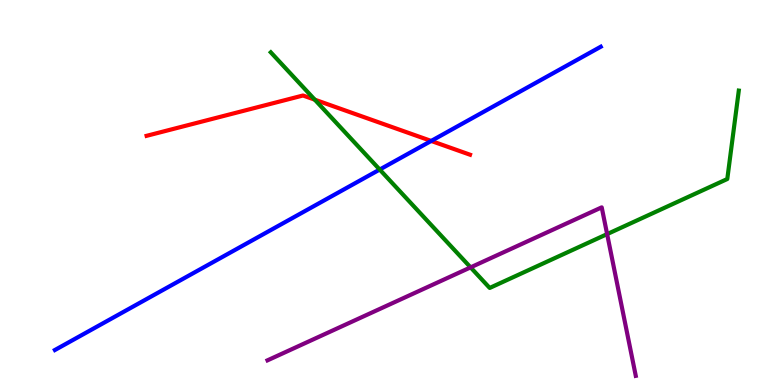[{'lines': ['blue', 'red'], 'intersections': [{'x': 5.56, 'y': 6.34}]}, {'lines': ['green', 'red'], 'intersections': [{'x': 4.06, 'y': 7.41}]}, {'lines': ['purple', 'red'], 'intersections': []}, {'lines': ['blue', 'green'], 'intersections': [{'x': 4.9, 'y': 5.6}]}, {'lines': ['blue', 'purple'], 'intersections': []}, {'lines': ['green', 'purple'], 'intersections': [{'x': 6.07, 'y': 3.06}, {'x': 7.83, 'y': 3.92}]}]